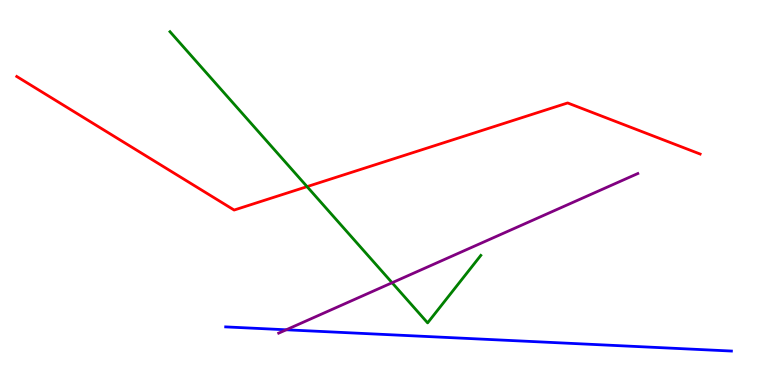[{'lines': ['blue', 'red'], 'intersections': []}, {'lines': ['green', 'red'], 'intersections': [{'x': 3.96, 'y': 5.15}]}, {'lines': ['purple', 'red'], 'intersections': []}, {'lines': ['blue', 'green'], 'intersections': []}, {'lines': ['blue', 'purple'], 'intersections': [{'x': 3.69, 'y': 1.43}]}, {'lines': ['green', 'purple'], 'intersections': [{'x': 5.06, 'y': 2.66}]}]